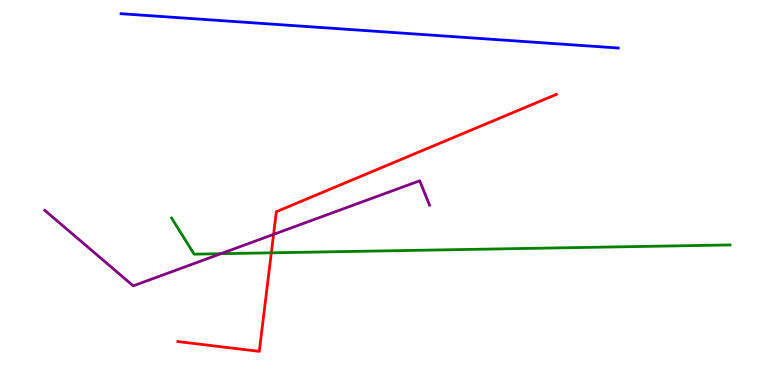[{'lines': ['blue', 'red'], 'intersections': []}, {'lines': ['green', 'red'], 'intersections': [{'x': 3.5, 'y': 3.43}]}, {'lines': ['purple', 'red'], 'intersections': [{'x': 3.53, 'y': 3.91}]}, {'lines': ['blue', 'green'], 'intersections': []}, {'lines': ['blue', 'purple'], 'intersections': []}, {'lines': ['green', 'purple'], 'intersections': [{'x': 2.85, 'y': 3.41}]}]